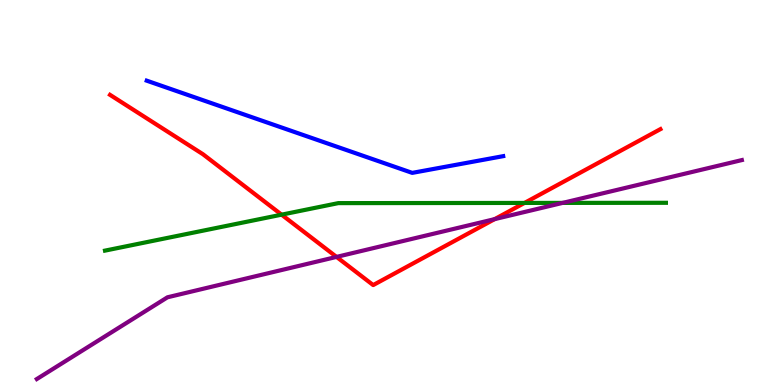[{'lines': ['blue', 'red'], 'intersections': []}, {'lines': ['green', 'red'], 'intersections': [{'x': 3.63, 'y': 4.42}, {'x': 6.77, 'y': 4.73}]}, {'lines': ['purple', 'red'], 'intersections': [{'x': 4.34, 'y': 3.33}, {'x': 6.38, 'y': 4.31}]}, {'lines': ['blue', 'green'], 'intersections': []}, {'lines': ['blue', 'purple'], 'intersections': []}, {'lines': ['green', 'purple'], 'intersections': [{'x': 7.26, 'y': 4.73}]}]